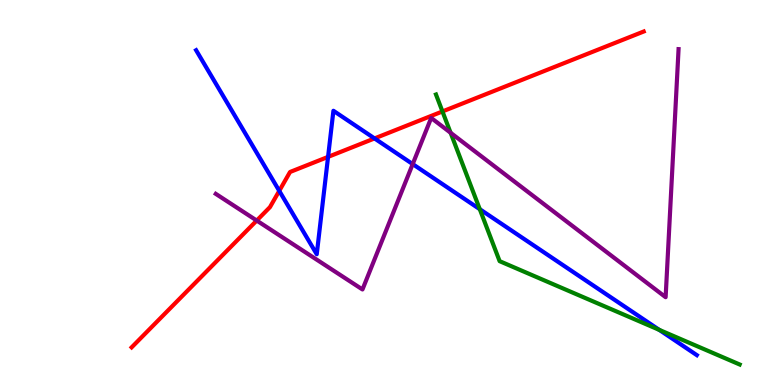[{'lines': ['blue', 'red'], 'intersections': [{'x': 3.6, 'y': 5.04}, {'x': 4.23, 'y': 5.92}, {'x': 4.83, 'y': 6.4}]}, {'lines': ['green', 'red'], 'intersections': [{'x': 5.71, 'y': 7.11}]}, {'lines': ['purple', 'red'], 'intersections': [{'x': 3.31, 'y': 4.27}]}, {'lines': ['blue', 'green'], 'intersections': [{'x': 6.19, 'y': 4.57}, {'x': 8.51, 'y': 1.43}]}, {'lines': ['blue', 'purple'], 'intersections': [{'x': 5.33, 'y': 5.74}]}, {'lines': ['green', 'purple'], 'intersections': [{'x': 5.81, 'y': 6.55}]}]